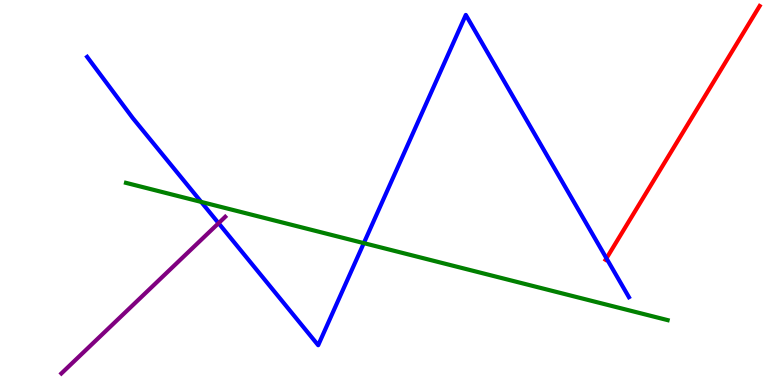[{'lines': ['blue', 'red'], 'intersections': [{'x': 7.83, 'y': 3.29}]}, {'lines': ['green', 'red'], 'intersections': []}, {'lines': ['purple', 'red'], 'intersections': []}, {'lines': ['blue', 'green'], 'intersections': [{'x': 2.6, 'y': 4.76}, {'x': 4.69, 'y': 3.69}]}, {'lines': ['blue', 'purple'], 'intersections': [{'x': 2.82, 'y': 4.2}]}, {'lines': ['green', 'purple'], 'intersections': []}]